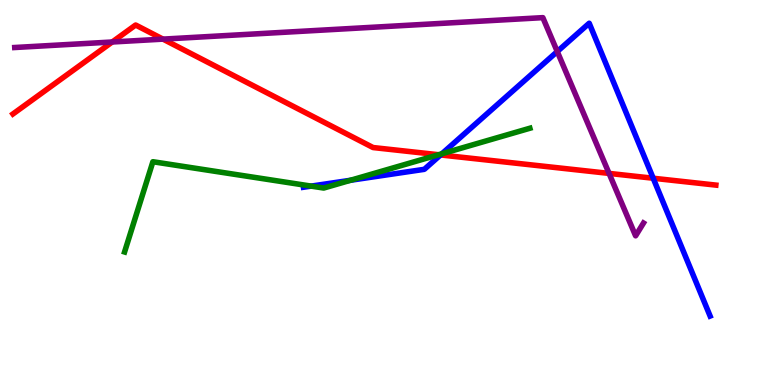[{'lines': ['blue', 'red'], 'intersections': [{'x': 5.68, 'y': 5.98}, {'x': 8.43, 'y': 5.37}]}, {'lines': ['green', 'red'], 'intersections': [{'x': 5.66, 'y': 5.98}]}, {'lines': ['purple', 'red'], 'intersections': [{'x': 1.45, 'y': 8.91}, {'x': 2.1, 'y': 8.98}, {'x': 7.86, 'y': 5.5}]}, {'lines': ['blue', 'green'], 'intersections': [{'x': 4.02, 'y': 5.17}, {'x': 4.52, 'y': 5.32}, {'x': 5.7, 'y': 6.01}]}, {'lines': ['blue', 'purple'], 'intersections': [{'x': 7.19, 'y': 8.66}]}, {'lines': ['green', 'purple'], 'intersections': []}]